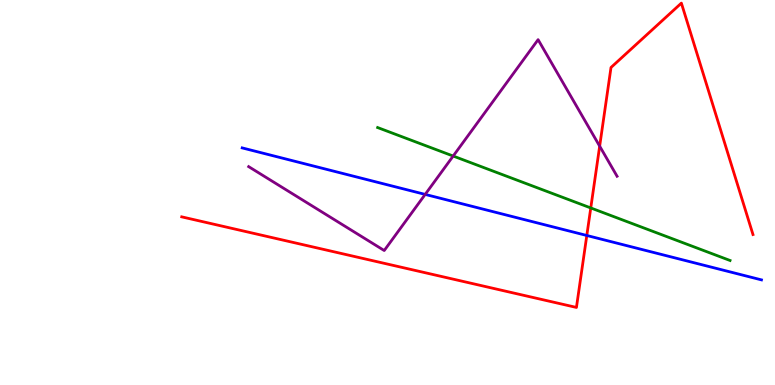[{'lines': ['blue', 'red'], 'intersections': [{'x': 7.57, 'y': 3.88}]}, {'lines': ['green', 'red'], 'intersections': [{'x': 7.62, 'y': 4.6}]}, {'lines': ['purple', 'red'], 'intersections': [{'x': 7.74, 'y': 6.2}]}, {'lines': ['blue', 'green'], 'intersections': []}, {'lines': ['blue', 'purple'], 'intersections': [{'x': 5.49, 'y': 4.95}]}, {'lines': ['green', 'purple'], 'intersections': [{'x': 5.85, 'y': 5.95}]}]